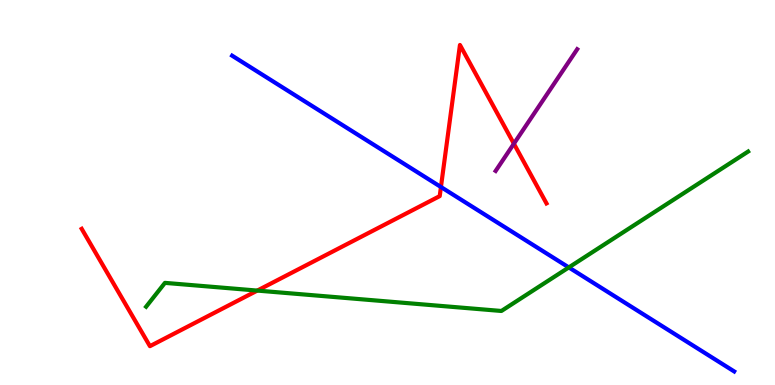[{'lines': ['blue', 'red'], 'intersections': [{'x': 5.69, 'y': 5.14}]}, {'lines': ['green', 'red'], 'intersections': [{'x': 3.32, 'y': 2.45}]}, {'lines': ['purple', 'red'], 'intersections': [{'x': 6.63, 'y': 6.27}]}, {'lines': ['blue', 'green'], 'intersections': [{'x': 7.34, 'y': 3.05}]}, {'lines': ['blue', 'purple'], 'intersections': []}, {'lines': ['green', 'purple'], 'intersections': []}]